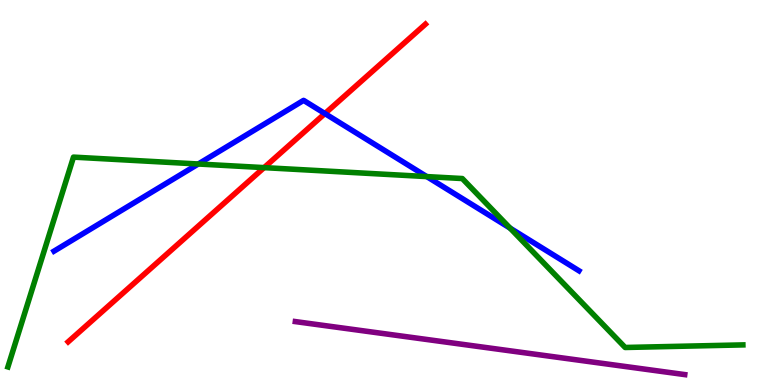[{'lines': ['blue', 'red'], 'intersections': [{'x': 4.19, 'y': 7.05}]}, {'lines': ['green', 'red'], 'intersections': [{'x': 3.41, 'y': 5.65}]}, {'lines': ['purple', 'red'], 'intersections': []}, {'lines': ['blue', 'green'], 'intersections': [{'x': 2.56, 'y': 5.74}, {'x': 5.51, 'y': 5.41}, {'x': 6.58, 'y': 4.07}]}, {'lines': ['blue', 'purple'], 'intersections': []}, {'lines': ['green', 'purple'], 'intersections': []}]